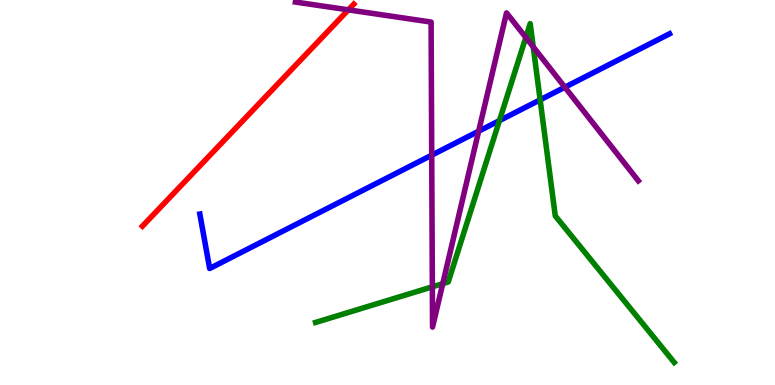[{'lines': ['blue', 'red'], 'intersections': []}, {'lines': ['green', 'red'], 'intersections': []}, {'lines': ['purple', 'red'], 'intersections': [{'x': 4.49, 'y': 9.74}]}, {'lines': ['blue', 'green'], 'intersections': [{'x': 6.44, 'y': 6.87}, {'x': 6.97, 'y': 7.41}]}, {'lines': ['blue', 'purple'], 'intersections': [{'x': 5.57, 'y': 5.97}, {'x': 6.18, 'y': 6.59}, {'x': 7.29, 'y': 7.73}]}, {'lines': ['green', 'purple'], 'intersections': [{'x': 5.58, 'y': 2.55}, {'x': 5.71, 'y': 2.63}, {'x': 6.78, 'y': 9.03}, {'x': 6.88, 'y': 8.78}]}]